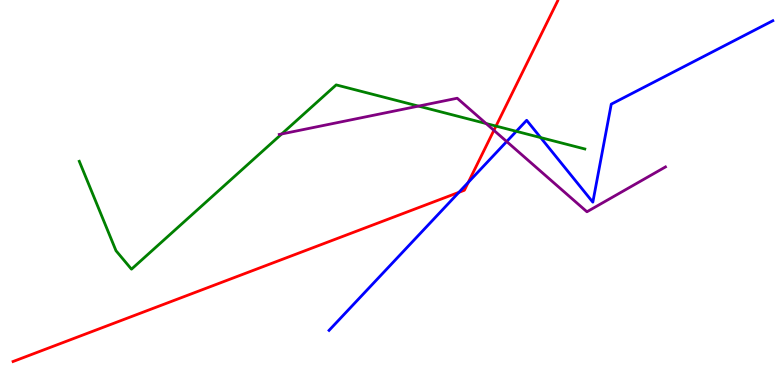[{'lines': ['blue', 'red'], 'intersections': [{'x': 5.92, 'y': 5.0}, {'x': 6.04, 'y': 5.26}]}, {'lines': ['green', 'red'], 'intersections': [{'x': 6.4, 'y': 6.73}]}, {'lines': ['purple', 'red'], 'intersections': [{'x': 6.37, 'y': 6.61}]}, {'lines': ['blue', 'green'], 'intersections': [{'x': 6.66, 'y': 6.59}, {'x': 6.98, 'y': 6.43}]}, {'lines': ['blue', 'purple'], 'intersections': [{'x': 6.54, 'y': 6.32}]}, {'lines': ['green', 'purple'], 'intersections': [{'x': 3.63, 'y': 6.52}, {'x': 5.4, 'y': 7.24}, {'x': 6.27, 'y': 6.79}]}]